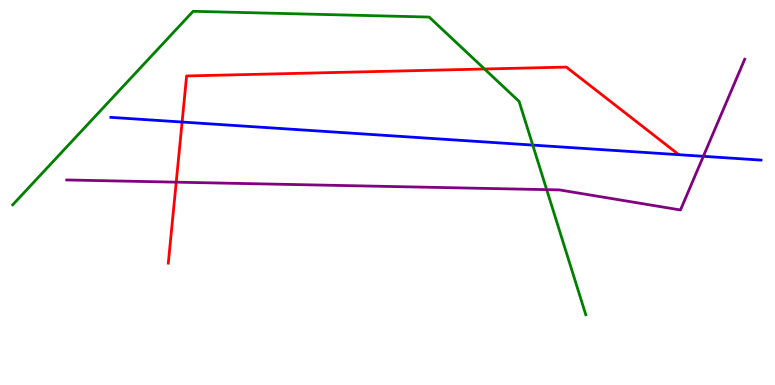[{'lines': ['blue', 'red'], 'intersections': [{'x': 2.35, 'y': 6.83}]}, {'lines': ['green', 'red'], 'intersections': [{'x': 6.25, 'y': 8.21}]}, {'lines': ['purple', 'red'], 'intersections': [{'x': 2.27, 'y': 5.27}]}, {'lines': ['blue', 'green'], 'intersections': [{'x': 6.87, 'y': 6.23}]}, {'lines': ['blue', 'purple'], 'intersections': [{'x': 9.08, 'y': 5.94}]}, {'lines': ['green', 'purple'], 'intersections': [{'x': 7.05, 'y': 5.07}]}]